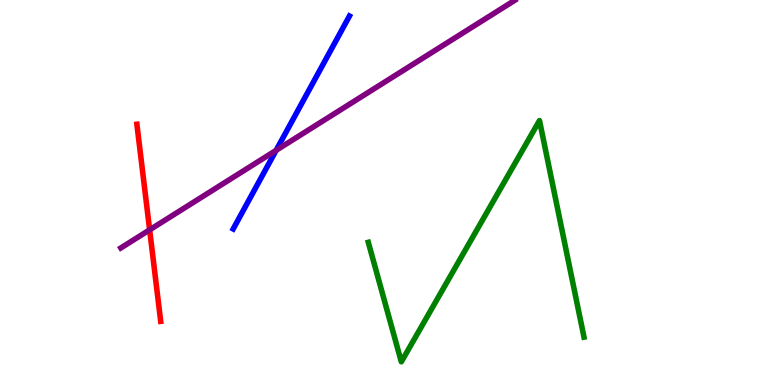[{'lines': ['blue', 'red'], 'intersections': []}, {'lines': ['green', 'red'], 'intersections': []}, {'lines': ['purple', 'red'], 'intersections': [{'x': 1.93, 'y': 4.03}]}, {'lines': ['blue', 'green'], 'intersections': []}, {'lines': ['blue', 'purple'], 'intersections': [{'x': 3.56, 'y': 6.1}]}, {'lines': ['green', 'purple'], 'intersections': []}]